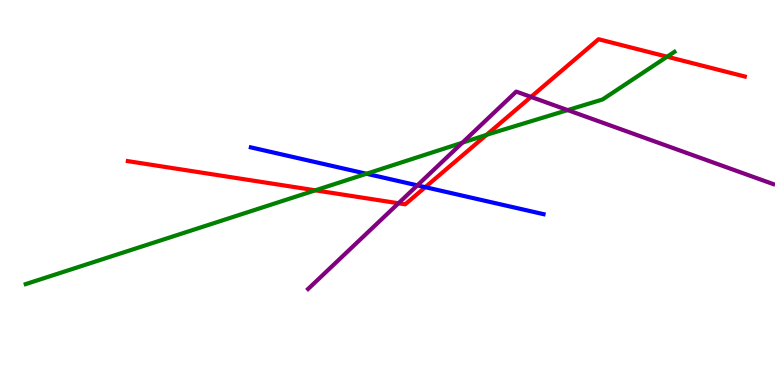[{'lines': ['blue', 'red'], 'intersections': [{'x': 5.49, 'y': 5.14}]}, {'lines': ['green', 'red'], 'intersections': [{'x': 4.07, 'y': 5.06}, {'x': 6.28, 'y': 6.5}, {'x': 8.61, 'y': 8.53}]}, {'lines': ['purple', 'red'], 'intersections': [{'x': 5.14, 'y': 4.72}, {'x': 6.85, 'y': 7.48}]}, {'lines': ['blue', 'green'], 'intersections': [{'x': 4.73, 'y': 5.49}]}, {'lines': ['blue', 'purple'], 'intersections': [{'x': 5.39, 'y': 5.19}]}, {'lines': ['green', 'purple'], 'intersections': [{'x': 5.97, 'y': 6.29}, {'x': 7.32, 'y': 7.14}]}]